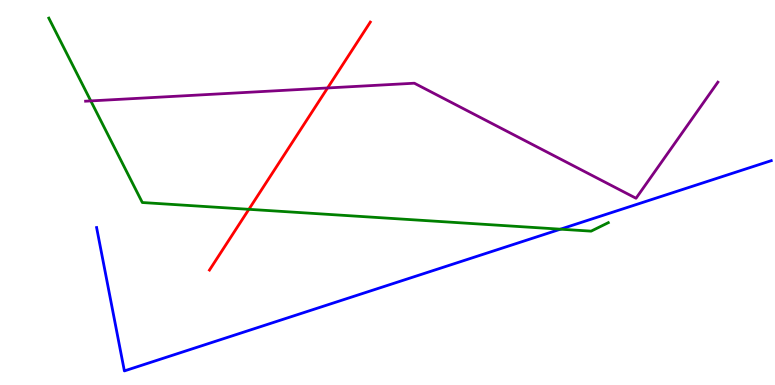[{'lines': ['blue', 'red'], 'intersections': []}, {'lines': ['green', 'red'], 'intersections': [{'x': 3.21, 'y': 4.56}]}, {'lines': ['purple', 'red'], 'intersections': [{'x': 4.23, 'y': 7.72}]}, {'lines': ['blue', 'green'], 'intersections': [{'x': 7.23, 'y': 4.05}]}, {'lines': ['blue', 'purple'], 'intersections': []}, {'lines': ['green', 'purple'], 'intersections': [{'x': 1.17, 'y': 7.38}]}]